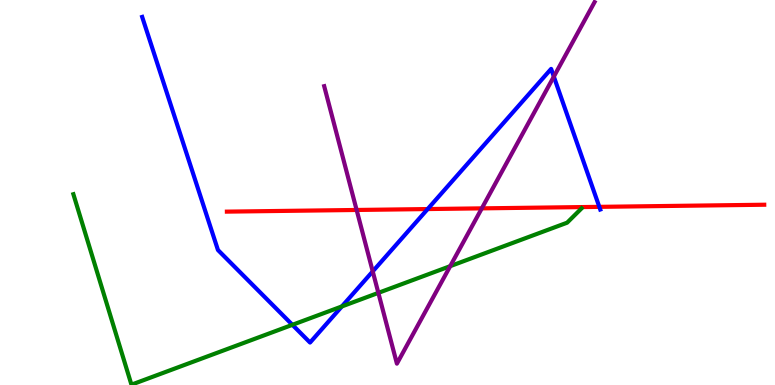[{'lines': ['blue', 'red'], 'intersections': [{'x': 5.52, 'y': 4.57}, {'x': 7.73, 'y': 4.63}]}, {'lines': ['green', 'red'], 'intersections': []}, {'lines': ['purple', 'red'], 'intersections': [{'x': 4.6, 'y': 4.55}, {'x': 6.22, 'y': 4.59}]}, {'lines': ['blue', 'green'], 'intersections': [{'x': 3.77, 'y': 1.56}, {'x': 4.41, 'y': 2.04}]}, {'lines': ['blue', 'purple'], 'intersections': [{'x': 4.81, 'y': 2.95}, {'x': 7.15, 'y': 8.01}]}, {'lines': ['green', 'purple'], 'intersections': [{'x': 4.88, 'y': 2.39}, {'x': 5.81, 'y': 3.09}]}]